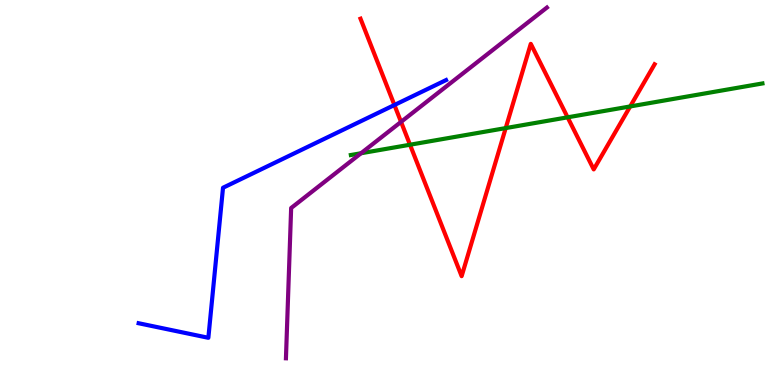[{'lines': ['blue', 'red'], 'intersections': [{'x': 5.09, 'y': 7.27}]}, {'lines': ['green', 'red'], 'intersections': [{'x': 5.29, 'y': 6.24}, {'x': 6.53, 'y': 6.67}, {'x': 7.32, 'y': 6.95}, {'x': 8.13, 'y': 7.24}]}, {'lines': ['purple', 'red'], 'intersections': [{'x': 5.17, 'y': 6.83}]}, {'lines': ['blue', 'green'], 'intersections': []}, {'lines': ['blue', 'purple'], 'intersections': []}, {'lines': ['green', 'purple'], 'intersections': [{'x': 4.66, 'y': 6.02}]}]